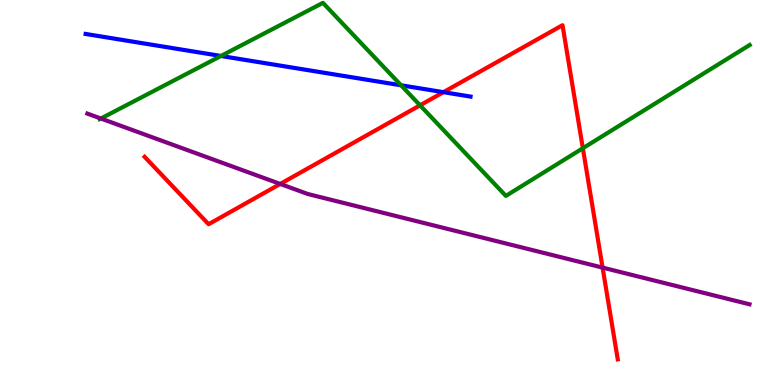[{'lines': ['blue', 'red'], 'intersections': [{'x': 5.72, 'y': 7.61}]}, {'lines': ['green', 'red'], 'intersections': [{'x': 5.42, 'y': 7.26}, {'x': 7.52, 'y': 6.15}]}, {'lines': ['purple', 'red'], 'intersections': [{'x': 3.62, 'y': 5.22}, {'x': 7.78, 'y': 3.05}]}, {'lines': ['blue', 'green'], 'intersections': [{'x': 2.85, 'y': 8.55}, {'x': 5.17, 'y': 7.78}]}, {'lines': ['blue', 'purple'], 'intersections': []}, {'lines': ['green', 'purple'], 'intersections': [{'x': 1.3, 'y': 6.92}]}]